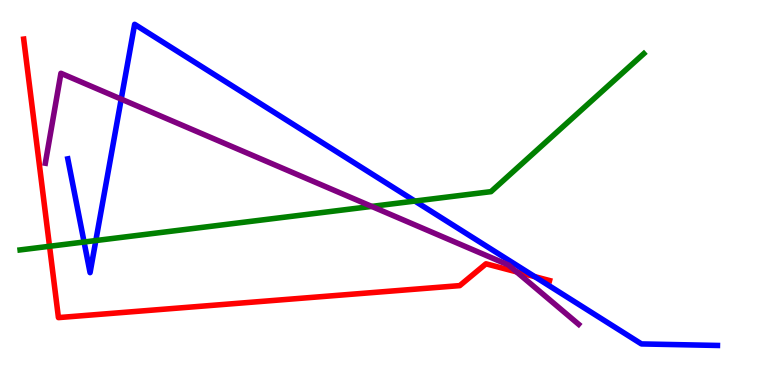[{'lines': ['blue', 'red'], 'intersections': [{'x': 6.9, 'y': 2.81}]}, {'lines': ['green', 'red'], 'intersections': [{'x': 0.639, 'y': 3.6}]}, {'lines': ['purple', 'red'], 'intersections': [{'x': 6.66, 'y': 2.94}]}, {'lines': ['blue', 'green'], 'intersections': [{'x': 1.08, 'y': 3.71}, {'x': 1.24, 'y': 3.75}, {'x': 5.35, 'y': 4.78}]}, {'lines': ['blue', 'purple'], 'intersections': [{'x': 1.56, 'y': 7.43}]}, {'lines': ['green', 'purple'], 'intersections': [{'x': 4.8, 'y': 4.64}]}]